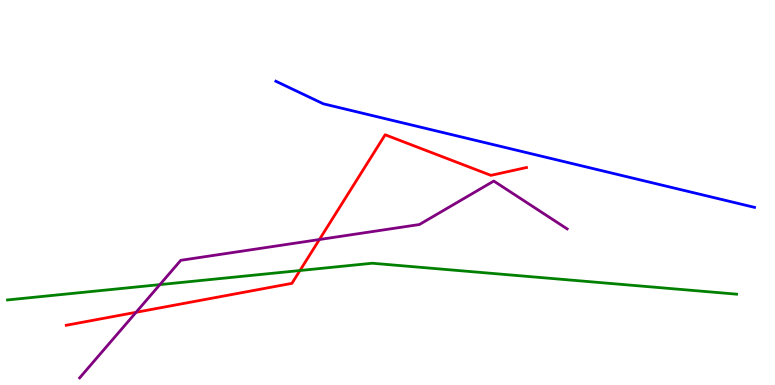[{'lines': ['blue', 'red'], 'intersections': []}, {'lines': ['green', 'red'], 'intersections': [{'x': 3.87, 'y': 2.97}]}, {'lines': ['purple', 'red'], 'intersections': [{'x': 1.76, 'y': 1.89}, {'x': 4.12, 'y': 3.78}]}, {'lines': ['blue', 'green'], 'intersections': []}, {'lines': ['blue', 'purple'], 'intersections': []}, {'lines': ['green', 'purple'], 'intersections': [{'x': 2.06, 'y': 2.61}]}]